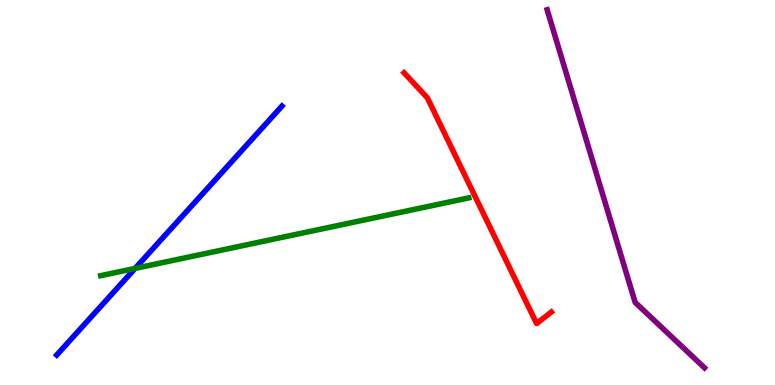[{'lines': ['blue', 'red'], 'intersections': []}, {'lines': ['green', 'red'], 'intersections': []}, {'lines': ['purple', 'red'], 'intersections': []}, {'lines': ['blue', 'green'], 'intersections': [{'x': 1.74, 'y': 3.03}]}, {'lines': ['blue', 'purple'], 'intersections': []}, {'lines': ['green', 'purple'], 'intersections': []}]